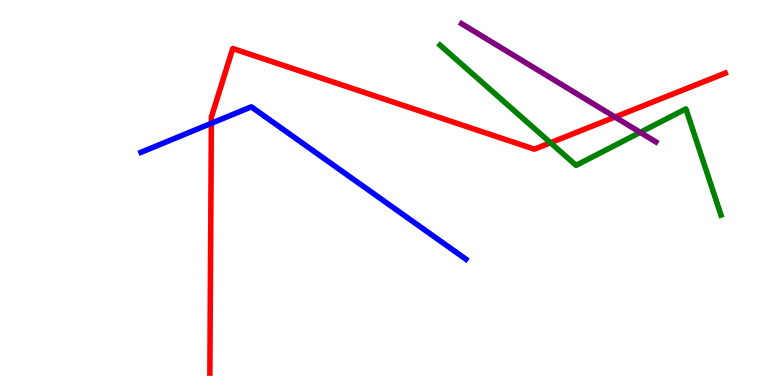[{'lines': ['blue', 'red'], 'intersections': [{'x': 2.73, 'y': 6.8}]}, {'lines': ['green', 'red'], 'intersections': [{'x': 7.1, 'y': 6.29}]}, {'lines': ['purple', 'red'], 'intersections': [{'x': 7.94, 'y': 6.96}]}, {'lines': ['blue', 'green'], 'intersections': []}, {'lines': ['blue', 'purple'], 'intersections': []}, {'lines': ['green', 'purple'], 'intersections': [{'x': 8.26, 'y': 6.56}]}]